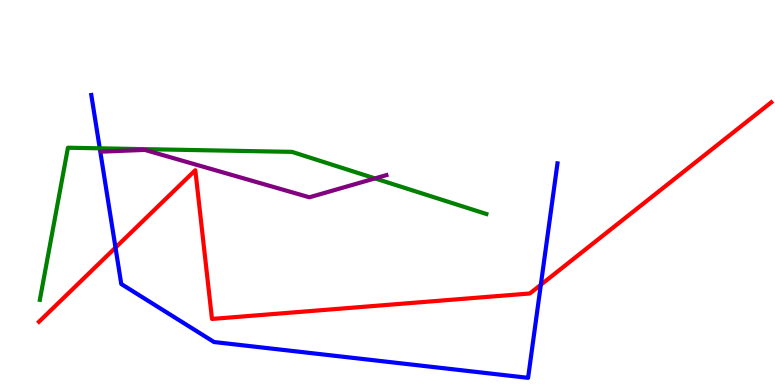[{'lines': ['blue', 'red'], 'intersections': [{'x': 1.49, 'y': 3.57}, {'x': 6.98, 'y': 2.6}]}, {'lines': ['green', 'red'], 'intersections': []}, {'lines': ['purple', 'red'], 'intersections': []}, {'lines': ['blue', 'green'], 'intersections': [{'x': 1.29, 'y': 6.15}]}, {'lines': ['blue', 'purple'], 'intersections': []}, {'lines': ['green', 'purple'], 'intersections': [{'x': 4.84, 'y': 5.37}]}]